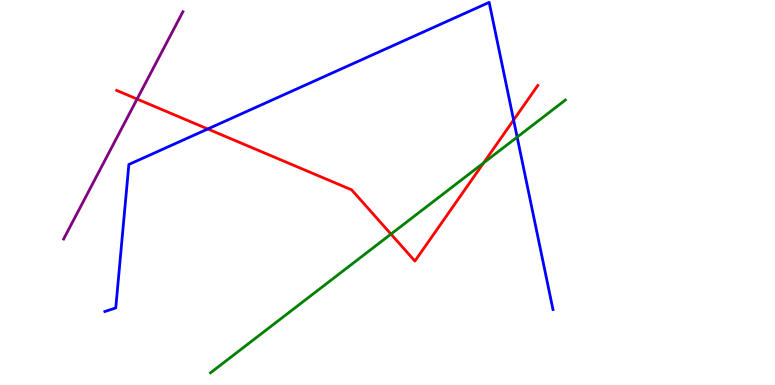[{'lines': ['blue', 'red'], 'intersections': [{'x': 2.68, 'y': 6.65}, {'x': 6.63, 'y': 6.88}]}, {'lines': ['green', 'red'], 'intersections': [{'x': 5.04, 'y': 3.92}, {'x': 6.24, 'y': 5.77}]}, {'lines': ['purple', 'red'], 'intersections': [{'x': 1.77, 'y': 7.43}]}, {'lines': ['blue', 'green'], 'intersections': [{'x': 6.67, 'y': 6.44}]}, {'lines': ['blue', 'purple'], 'intersections': []}, {'lines': ['green', 'purple'], 'intersections': []}]